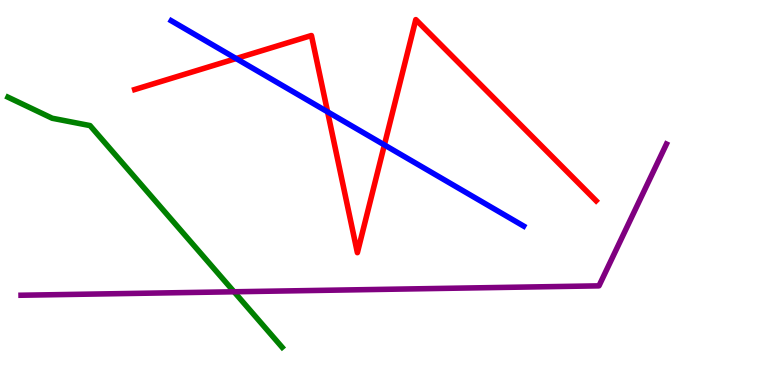[{'lines': ['blue', 'red'], 'intersections': [{'x': 3.05, 'y': 8.48}, {'x': 4.23, 'y': 7.1}, {'x': 4.96, 'y': 6.24}]}, {'lines': ['green', 'red'], 'intersections': []}, {'lines': ['purple', 'red'], 'intersections': []}, {'lines': ['blue', 'green'], 'intersections': []}, {'lines': ['blue', 'purple'], 'intersections': []}, {'lines': ['green', 'purple'], 'intersections': [{'x': 3.02, 'y': 2.42}]}]